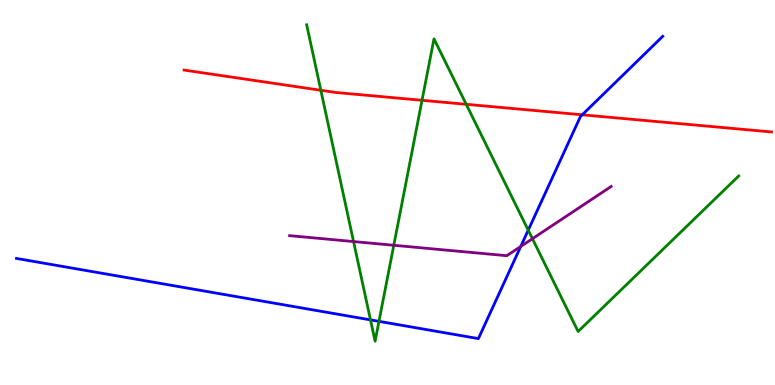[{'lines': ['blue', 'red'], 'intersections': [{'x': 7.51, 'y': 7.02}]}, {'lines': ['green', 'red'], 'intersections': [{'x': 4.14, 'y': 7.66}, {'x': 5.45, 'y': 7.39}, {'x': 6.02, 'y': 7.29}]}, {'lines': ['purple', 'red'], 'intersections': []}, {'lines': ['blue', 'green'], 'intersections': [{'x': 4.78, 'y': 1.69}, {'x': 4.89, 'y': 1.65}, {'x': 6.82, 'y': 4.02}]}, {'lines': ['blue', 'purple'], 'intersections': [{'x': 6.72, 'y': 3.6}]}, {'lines': ['green', 'purple'], 'intersections': [{'x': 4.56, 'y': 3.73}, {'x': 5.08, 'y': 3.63}, {'x': 6.87, 'y': 3.8}]}]